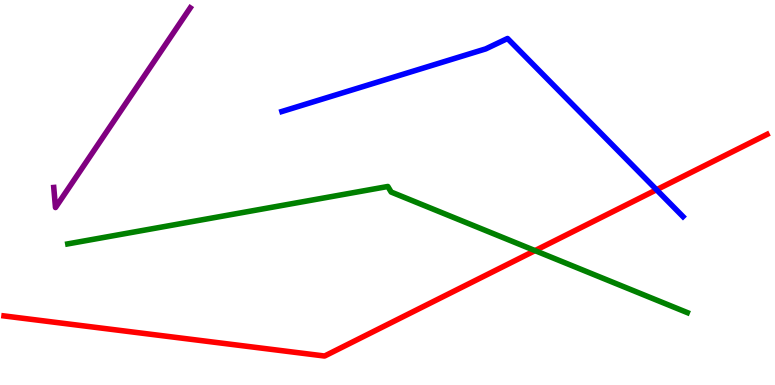[{'lines': ['blue', 'red'], 'intersections': [{'x': 8.47, 'y': 5.07}]}, {'lines': ['green', 'red'], 'intersections': [{'x': 6.9, 'y': 3.49}]}, {'lines': ['purple', 'red'], 'intersections': []}, {'lines': ['blue', 'green'], 'intersections': []}, {'lines': ['blue', 'purple'], 'intersections': []}, {'lines': ['green', 'purple'], 'intersections': []}]